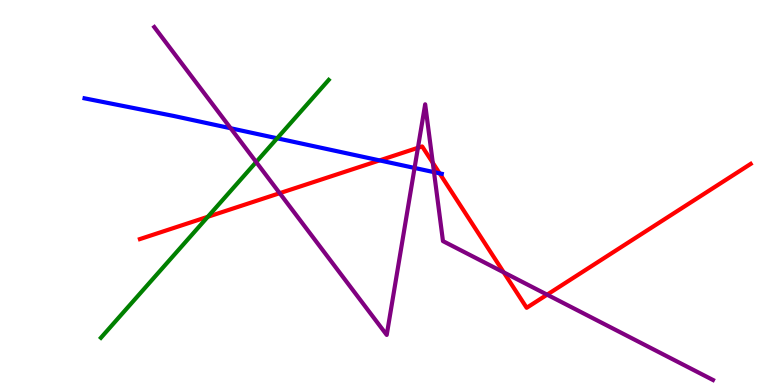[{'lines': ['blue', 'red'], 'intersections': [{'x': 4.9, 'y': 5.83}, {'x': 5.67, 'y': 5.5}]}, {'lines': ['green', 'red'], 'intersections': [{'x': 2.68, 'y': 4.37}]}, {'lines': ['purple', 'red'], 'intersections': [{'x': 3.61, 'y': 4.98}, {'x': 5.39, 'y': 6.16}, {'x': 5.58, 'y': 5.77}, {'x': 6.5, 'y': 2.93}, {'x': 7.06, 'y': 2.35}]}, {'lines': ['blue', 'green'], 'intersections': [{'x': 3.58, 'y': 6.41}]}, {'lines': ['blue', 'purple'], 'intersections': [{'x': 2.98, 'y': 6.67}, {'x': 5.35, 'y': 5.64}, {'x': 5.6, 'y': 5.53}]}, {'lines': ['green', 'purple'], 'intersections': [{'x': 3.31, 'y': 5.79}]}]